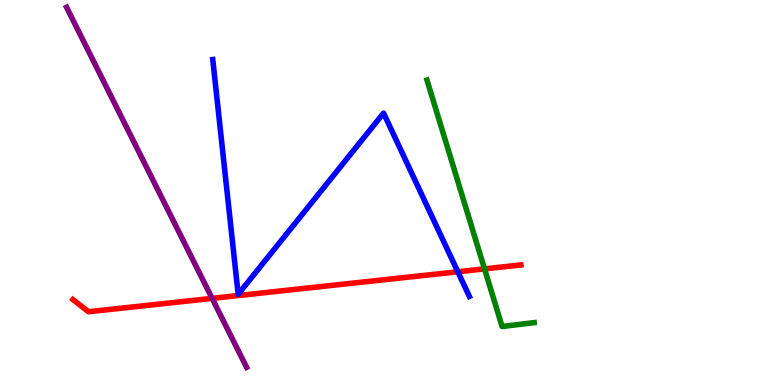[{'lines': ['blue', 'red'], 'intersections': [{'x': 5.91, 'y': 2.94}]}, {'lines': ['green', 'red'], 'intersections': [{'x': 6.25, 'y': 3.02}]}, {'lines': ['purple', 'red'], 'intersections': [{'x': 2.74, 'y': 2.25}]}, {'lines': ['blue', 'green'], 'intersections': []}, {'lines': ['blue', 'purple'], 'intersections': []}, {'lines': ['green', 'purple'], 'intersections': []}]